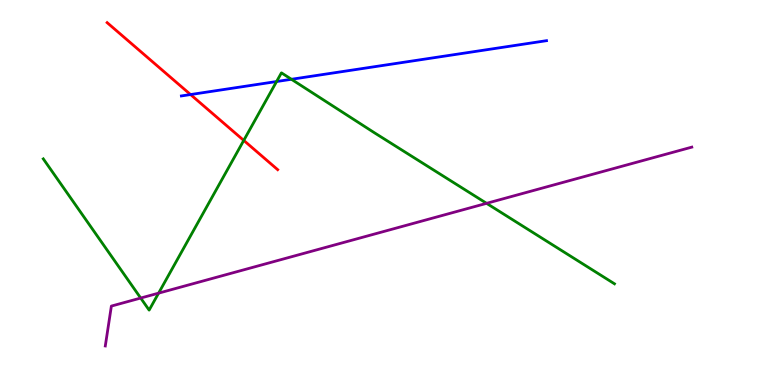[{'lines': ['blue', 'red'], 'intersections': [{'x': 2.46, 'y': 7.54}]}, {'lines': ['green', 'red'], 'intersections': [{'x': 3.15, 'y': 6.35}]}, {'lines': ['purple', 'red'], 'intersections': []}, {'lines': ['blue', 'green'], 'intersections': [{'x': 3.57, 'y': 7.88}, {'x': 3.76, 'y': 7.94}]}, {'lines': ['blue', 'purple'], 'intersections': []}, {'lines': ['green', 'purple'], 'intersections': [{'x': 1.82, 'y': 2.26}, {'x': 2.05, 'y': 2.39}, {'x': 6.28, 'y': 4.72}]}]